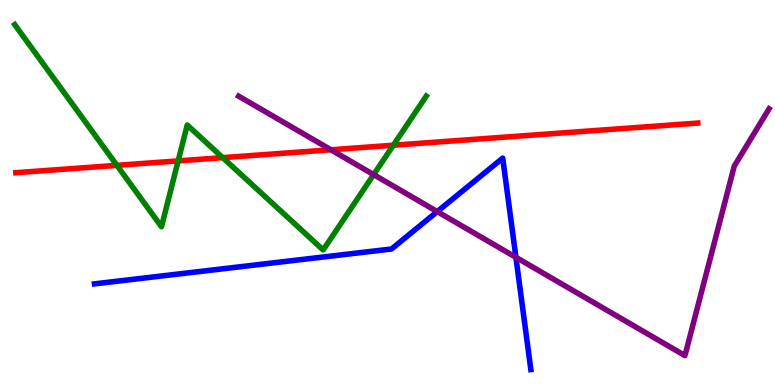[{'lines': ['blue', 'red'], 'intersections': []}, {'lines': ['green', 'red'], 'intersections': [{'x': 1.51, 'y': 5.71}, {'x': 2.3, 'y': 5.82}, {'x': 2.87, 'y': 5.91}, {'x': 5.08, 'y': 6.23}]}, {'lines': ['purple', 'red'], 'intersections': [{'x': 4.27, 'y': 6.11}]}, {'lines': ['blue', 'green'], 'intersections': []}, {'lines': ['blue', 'purple'], 'intersections': [{'x': 5.64, 'y': 4.5}, {'x': 6.66, 'y': 3.32}]}, {'lines': ['green', 'purple'], 'intersections': [{'x': 4.82, 'y': 5.46}]}]